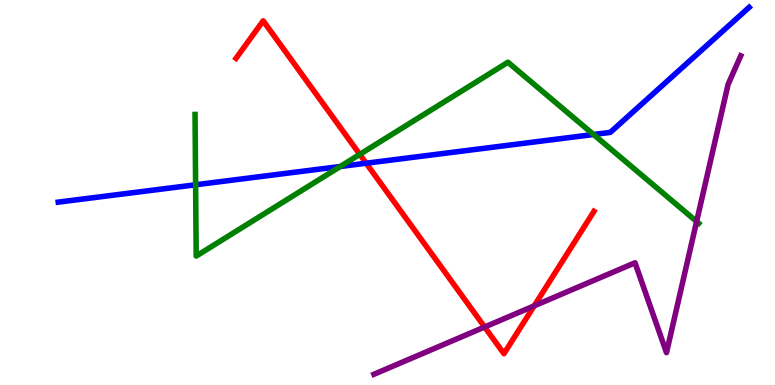[{'lines': ['blue', 'red'], 'intersections': [{'x': 4.72, 'y': 5.76}]}, {'lines': ['green', 'red'], 'intersections': [{'x': 4.64, 'y': 5.99}]}, {'lines': ['purple', 'red'], 'intersections': [{'x': 6.25, 'y': 1.51}, {'x': 6.89, 'y': 2.06}]}, {'lines': ['blue', 'green'], 'intersections': [{'x': 2.52, 'y': 5.2}, {'x': 4.39, 'y': 5.68}, {'x': 7.66, 'y': 6.51}]}, {'lines': ['blue', 'purple'], 'intersections': []}, {'lines': ['green', 'purple'], 'intersections': [{'x': 8.99, 'y': 4.25}]}]